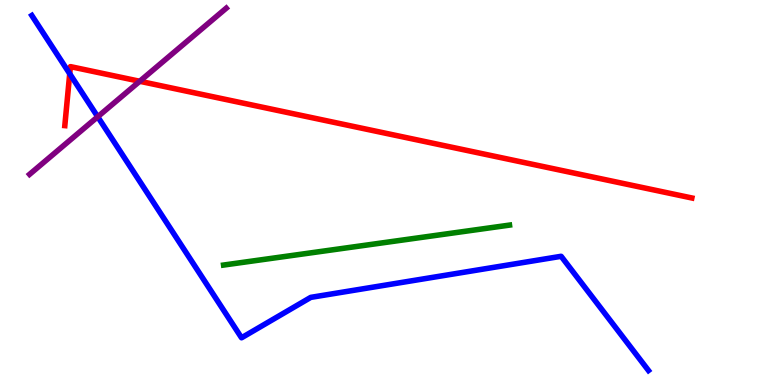[{'lines': ['blue', 'red'], 'intersections': [{'x': 0.9, 'y': 8.08}]}, {'lines': ['green', 'red'], 'intersections': []}, {'lines': ['purple', 'red'], 'intersections': [{'x': 1.8, 'y': 7.89}]}, {'lines': ['blue', 'green'], 'intersections': []}, {'lines': ['blue', 'purple'], 'intersections': [{'x': 1.26, 'y': 6.97}]}, {'lines': ['green', 'purple'], 'intersections': []}]